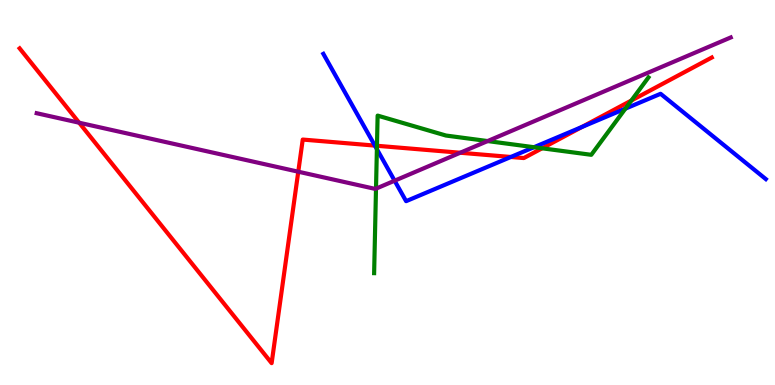[{'lines': ['blue', 'red'], 'intersections': [{'x': 4.84, 'y': 6.22}, {'x': 6.59, 'y': 5.92}, {'x': 7.51, 'y': 6.7}]}, {'lines': ['green', 'red'], 'intersections': [{'x': 4.86, 'y': 6.21}, {'x': 6.99, 'y': 6.15}, {'x': 8.15, 'y': 7.39}]}, {'lines': ['purple', 'red'], 'intersections': [{'x': 1.02, 'y': 6.81}, {'x': 3.85, 'y': 5.54}, {'x': 5.94, 'y': 6.03}]}, {'lines': ['blue', 'green'], 'intersections': [{'x': 4.86, 'y': 6.13}, {'x': 6.89, 'y': 6.18}, {'x': 8.07, 'y': 7.18}]}, {'lines': ['blue', 'purple'], 'intersections': [{'x': 5.09, 'y': 5.31}]}, {'lines': ['green', 'purple'], 'intersections': [{'x': 4.85, 'y': 5.1}, {'x': 6.29, 'y': 6.34}]}]